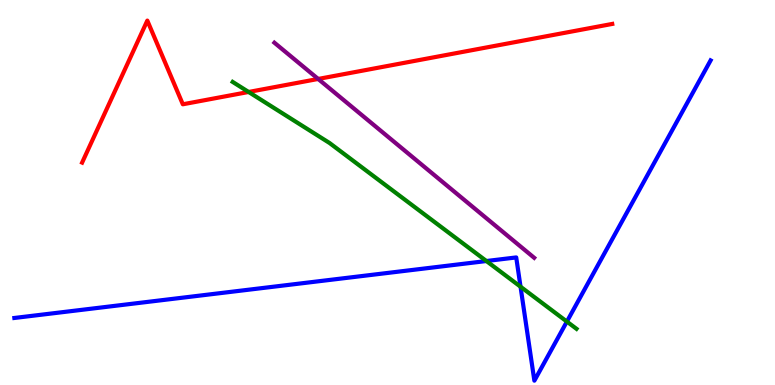[{'lines': ['blue', 'red'], 'intersections': []}, {'lines': ['green', 'red'], 'intersections': [{'x': 3.21, 'y': 7.61}]}, {'lines': ['purple', 'red'], 'intersections': [{'x': 4.11, 'y': 7.95}]}, {'lines': ['blue', 'green'], 'intersections': [{'x': 6.28, 'y': 3.22}, {'x': 6.72, 'y': 2.55}, {'x': 7.31, 'y': 1.65}]}, {'lines': ['blue', 'purple'], 'intersections': []}, {'lines': ['green', 'purple'], 'intersections': []}]